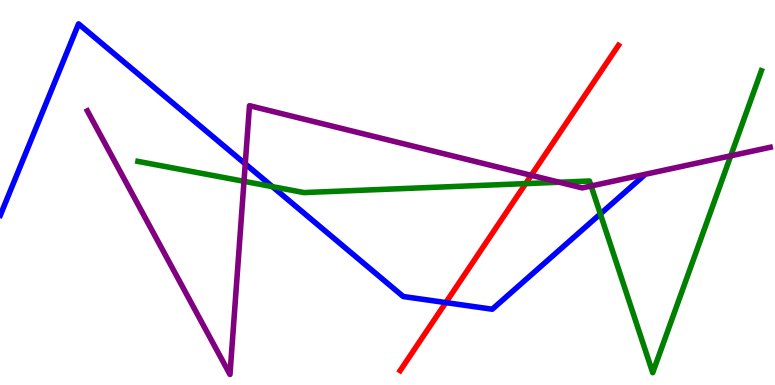[{'lines': ['blue', 'red'], 'intersections': [{'x': 5.75, 'y': 2.14}]}, {'lines': ['green', 'red'], 'intersections': [{'x': 6.78, 'y': 5.23}]}, {'lines': ['purple', 'red'], 'intersections': [{'x': 6.85, 'y': 5.45}]}, {'lines': ['blue', 'green'], 'intersections': [{'x': 3.51, 'y': 5.15}, {'x': 7.75, 'y': 4.44}]}, {'lines': ['blue', 'purple'], 'intersections': [{'x': 3.16, 'y': 5.74}]}, {'lines': ['green', 'purple'], 'intersections': [{'x': 3.15, 'y': 5.29}, {'x': 7.22, 'y': 5.27}, {'x': 7.63, 'y': 5.17}, {'x': 9.43, 'y': 5.95}]}]